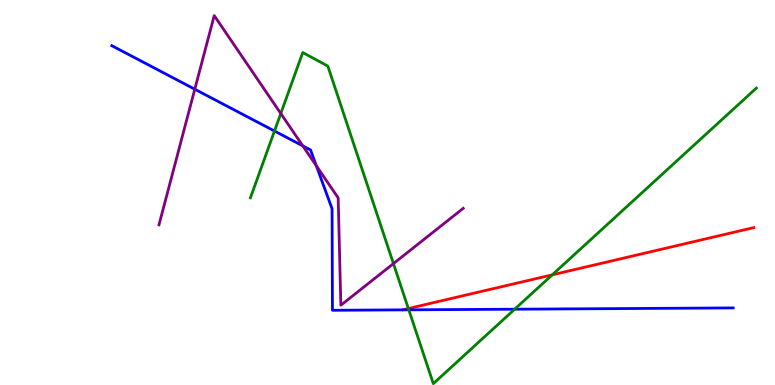[{'lines': ['blue', 'red'], 'intersections': []}, {'lines': ['green', 'red'], 'intersections': [{'x': 5.27, 'y': 1.99}, {'x': 7.13, 'y': 2.86}]}, {'lines': ['purple', 'red'], 'intersections': []}, {'lines': ['blue', 'green'], 'intersections': [{'x': 3.54, 'y': 6.6}, {'x': 5.27, 'y': 1.95}, {'x': 6.64, 'y': 1.97}]}, {'lines': ['blue', 'purple'], 'intersections': [{'x': 2.51, 'y': 7.68}, {'x': 3.91, 'y': 6.21}, {'x': 4.08, 'y': 5.69}]}, {'lines': ['green', 'purple'], 'intersections': [{'x': 3.62, 'y': 7.05}, {'x': 5.08, 'y': 3.15}]}]